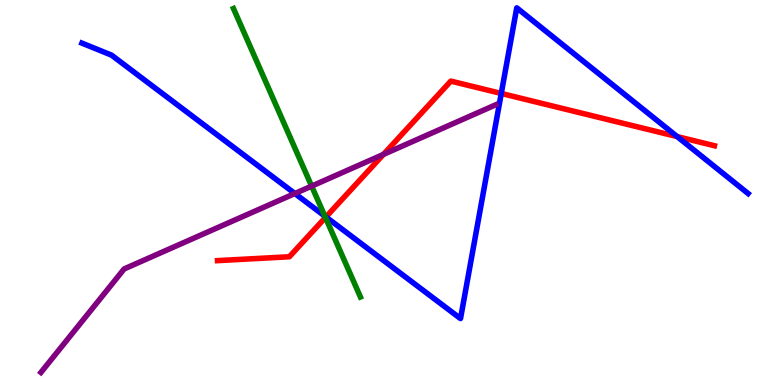[{'lines': ['blue', 'red'], 'intersections': [{'x': 4.21, 'y': 4.36}, {'x': 6.47, 'y': 7.57}, {'x': 8.74, 'y': 6.45}]}, {'lines': ['green', 'red'], 'intersections': [{'x': 4.2, 'y': 4.35}]}, {'lines': ['purple', 'red'], 'intersections': [{'x': 4.95, 'y': 5.99}]}, {'lines': ['blue', 'green'], 'intersections': [{'x': 4.19, 'y': 4.39}]}, {'lines': ['blue', 'purple'], 'intersections': [{'x': 3.8, 'y': 4.97}]}, {'lines': ['green', 'purple'], 'intersections': [{'x': 4.02, 'y': 5.17}]}]